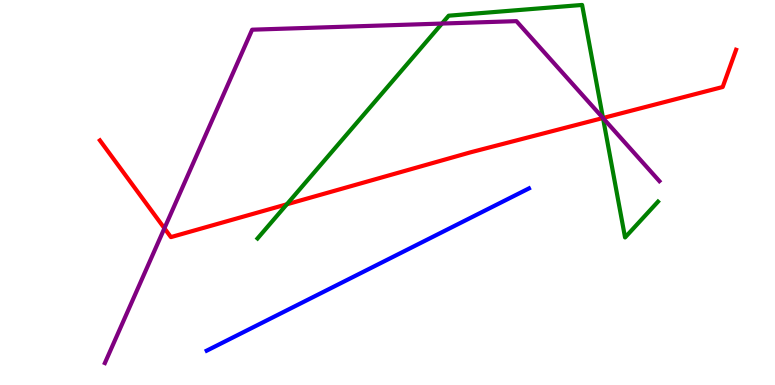[{'lines': ['blue', 'red'], 'intersections': []}, {'lines': ['green', 'red'], 'intersections': [{'x': 3.7, 'y': 4.69}, {'x': 7.78, 'y': 6.93}]}, {'lines': ['purple', 'red'], 'intersections': [{'x': 2.12, 'y': 4.07}, {'x': 7.78, 'y': 6.93}]}, {'lines': ['blue', 'green'], 'intersections': []}, {'lines': ['blue', 'purple'], 'intersections': []}, {'lines': ['green', 'purple'], 'intersections': [{'x': 5.7, 'y': 9.39}, {'x': 7.78, 'y': 6.93}]}]